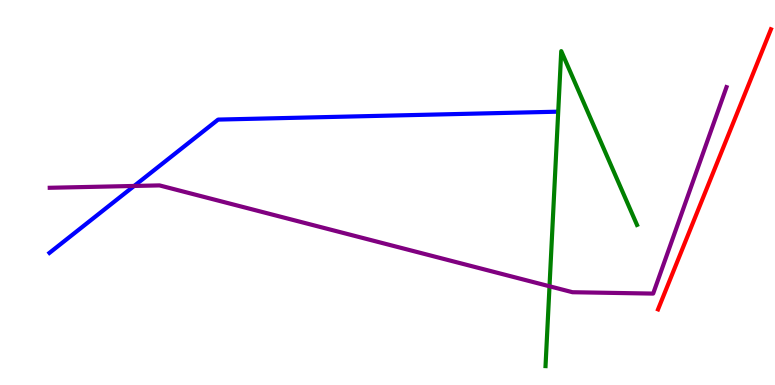[{'lines': ['blue', 'red'], 'intersections': []}, {'lines': ['green', 'red'], 'intersections': []}, {'lines': ['purple', 'red'], 'intersections': []}, {'lines': ['blue', 'green'], 'intersections': []}, {'lines': ['blue', 'purple'], 'intersections': [{'x': 1.73, 'y': 5.17}]}, {'lines': ['green', 'purple'], 'intersections': [{'x': 7.09, 'y': 2.56}]}]